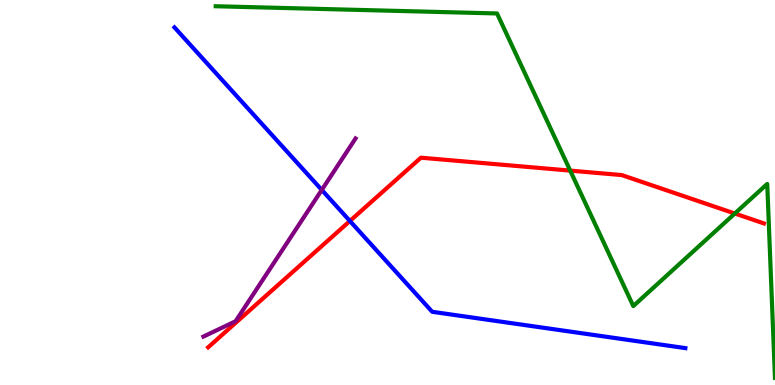[{'lines': ['blue', 'red'], 'intersections': [{'x': 4.51, 'y': 4.26}]}, {'lines': ['green', 'red'], 'intersections': [{'x': 7.36, 'y': 5.57}, {'x': 9.48, 'y': 4.45}]}, {'lines': ['purple', 'red'], 'intersections': []}, {'lines': ['blue', 'green'], 'intersections': []}, {'lines': ['blue', 'purple'], 'intersections': [{'x': 4.15, 'y': 5.07}]}, {'lines': ['green', 'purple'], 'intersections': []}]